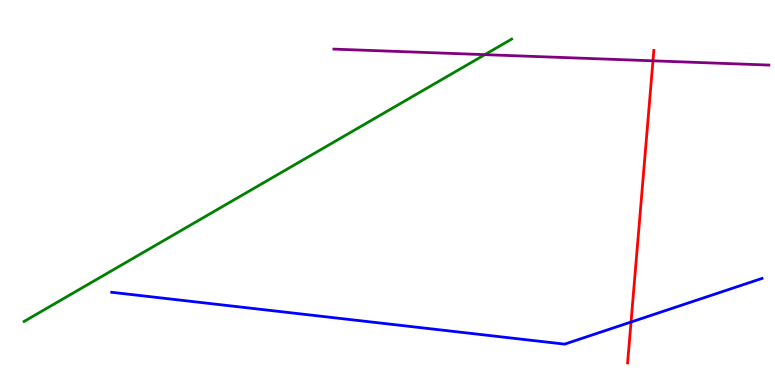[{'lines': ['blue', 'red'], 'intersections': [{'x': 8.14, 'y': 1.64}]}, {'lines': ['green', 'red'], 'intersections': []}, {'lines': ['purple', 'red'], 'intersections': [{'x': 8.43, 'y': 8.42}]}, {'lines': ['blue', 'green'], 'intersections': []}, {'lines': ['blue', 'purple'], 'intersections': []}, {'lines': ['green', 'purple'], 'intersections': [{'x': 6.26, 'y': 8.58}]}]